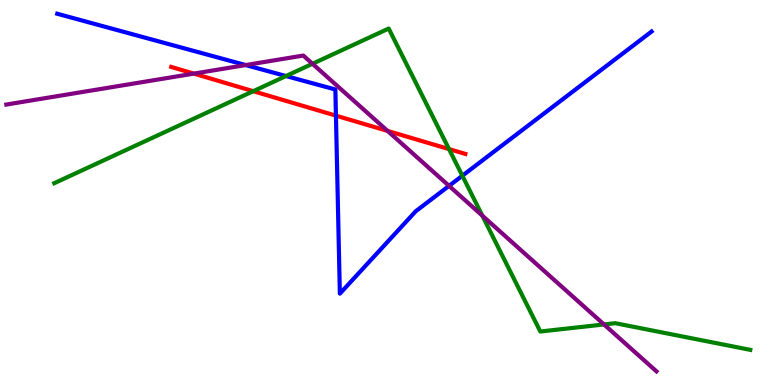[{'lines': ['blue', 'red'], 'intersections': [{'x': 4.33, 'y': 7.0}]}, {'lines': ['green', 'red'], 'intersections': [{'x': 3.27, 'y': 7.63}, {'x': 5.79, 'y': 6.13}]}, {'lines': ['purple', 'red'], 'intersections': [{'x': 2.5, 'y': 8.09}, {'x': 5.0, 'y': 6.6}]}, {'lines': ['blue', 'green'], 'intersections': [{'x': 3.69, 'y': 8.02}, {'x': 5.97, 'y': 5.44}]}, {'lines': ['blue', 'purple'], 'intersections': [{'x': 3.17, 'y': 8.31}, {'x': 5.79, 'y': 5.17}]}, {'lines': ['green', 'purple'], 'intersections': [{'x': 4.03, 'y': 8.34}, {'x': 6.22, 'y': 4.4}, {'x': 7.79, 'y': 1.57}]}]